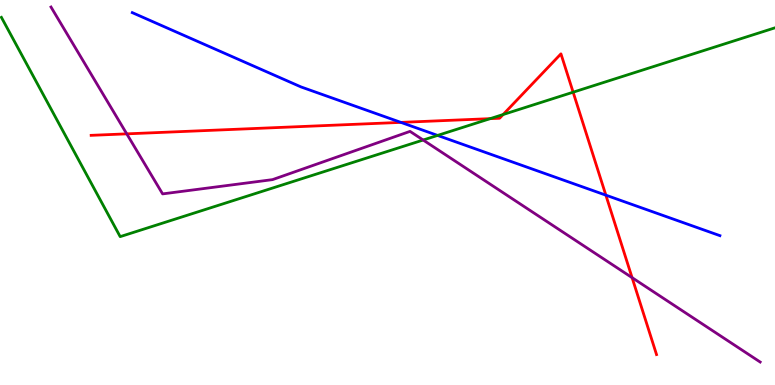[{'lines': ['blue', 'red'], 'intersections': [{'x': 5.17, 'y': 6.82}, {'x': 7.82, 'y': 4.93}]}, {'lines': ['green', 'red'], 'intersections': [{'x': 6.32, 'y': 6.92}, {'x': 6.49, 'y': 7.03}, {'x': 7.4, 'y': 7.61}]}, {'lines': ['purple', 'red'], 'intersections': [{'x': 1.64, 'y': 6.52}, {'x': 8.16, 'y': 2.79}]}, {'lines': ['blue', 'green'], 'intersections': [{'x': 5.65, 'y': 6.48}]}, {'lines': ['blue', 'purple'], 'intersections': []}, {'lines': ['green', 'purple'], 'intersections': [{'x': 5.46, 'y': 6.36}]}]